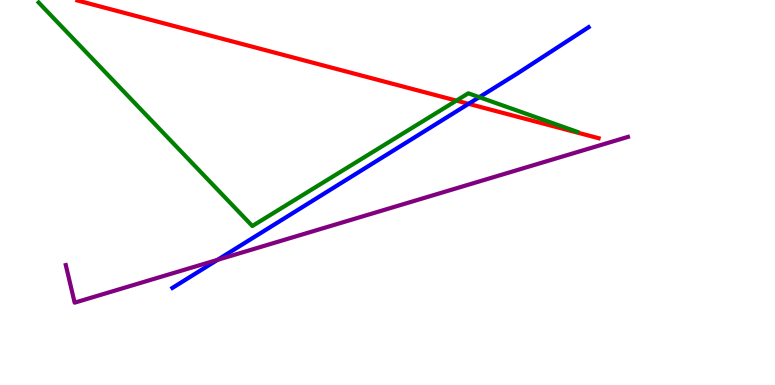[{'lines': ['blue', 'red'], 'intersections': [{'x': 6.05, 'y': 7.3}]}, {'lines': ['green', 'red'], 'intersections': [{'x': 5.89, 'y': 7.39}]}, {'lines': ['purple', 'red'], 'intersections': []}, {'lines': ['blue', 'green'], 'intersections': [{'x': 6.18, 'y': 7.48}]}, {'lines': ['blue', 'purple'], 'intersections': [{'x': 2.81, 'y': 3.25}]}, {'lines': ['green', 'purple'], 'intersections': []}]